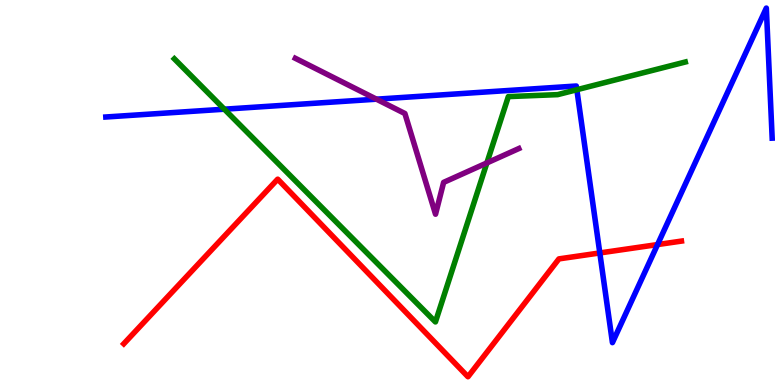[{'lines': ['blue', 'red'], 'intersections': [{'x': 7.74, 'y': 3.43}, {'x': 8.48, 'y': 3.65}]}, {'lines': ['green', 'red'], 'intersections': []}, {'lines': ['purple', 'red'], 'intersections': []}, {'lines': ['blue', 'green'], 'intersections': [{'x': 2.89, 'y': 7.16}, {'x': 7.44, 'y': 7.67}]}, {'lines': ['blue', 'purple'], 'intersections': [{'x': 4.86, 'y': 7.42}]}, {'lines': ['green', 'purple'], 'intersections': [{'x': 6.28, 'y': 5.77}]}]